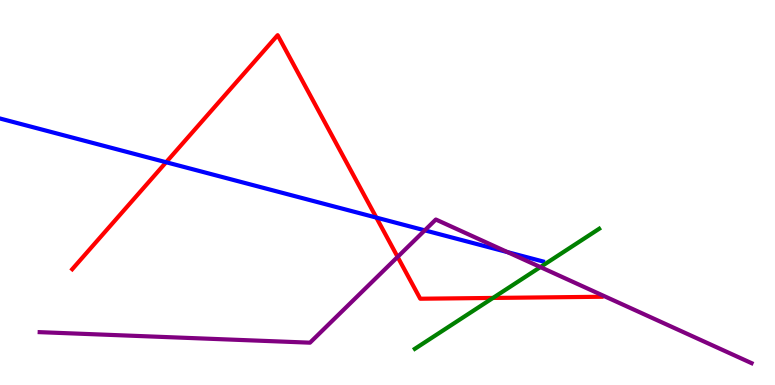[{'lines': ['blue', 'red'], 'intersections': [{'x': 2.14, 'y': 5.79}, {'x': 4.86, 'y': 4.35}]}, {'lines': ['green', 'red'], 'intersections': [{'x': 6.36, 'y': 2.26}]}, {'lines': ['purple', 'red'], 'intersections': [{'x': 5.13, 'y': 3.33}]}, {'lines': ['blue', 'green'], 'intersections': []}, {'lines': ['blue', 'purple'], 'intersections': [{'x': 5.48, 'y': 4.02}, {'x': 6.55, 'y': 3.45}]}, {'lines': ['green', 'purple'], 'intersections': [{'x': 6.97, 'y': 3.06}]}]